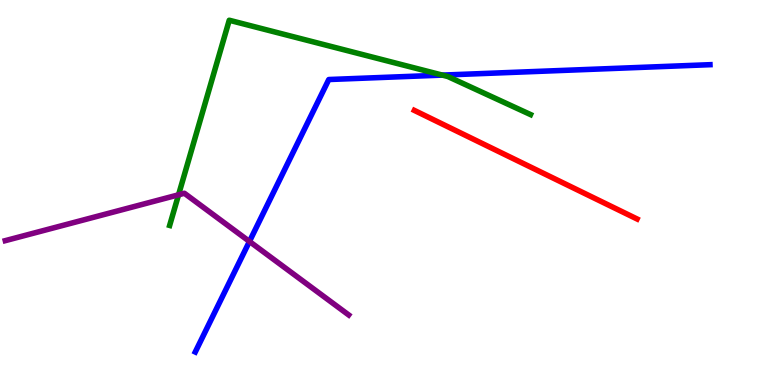[{'lines': ['blue', 'red'], 'intersections': []}, {'lines': ['green', 'red'], 'intersections': []}, {'lines': ['purple', 'red'], 'intersections': []}, {'lines': ['blue', 'green'], 'intersections': [{'x': 5.71, 'y': 8.05}]}, {'lines': ['blue', 'purple'], 'intersections': [{'x': 3.22, 'y': 3.73}]}, {'lines': ['green', 'purple'], 'intersections': [{'x': 2.3, 'y': 4.94}]}]